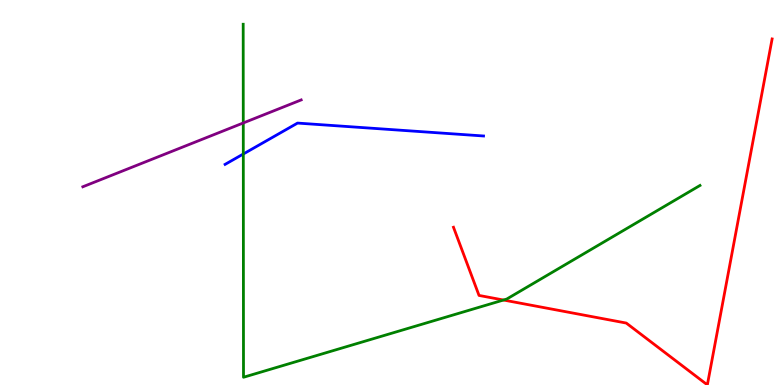[{'lines': ['blue', 'red'], 'intersections': []}, {'lines': ['green', 'red'], 'intersections': [{'x': 6.5, 'y': 2.21}]}, {'lines': ['purple', 'red'], 'intersections': []}, {'lines': ['blue', 'green'], 'intersections': [{'x': 3.14, 'y': 6.0}]}, {'lines': ['blue', 'purple'], 'intersections': []}, {'lines': ['green', 'purple'], 'intersections': [{'x': 3.14, 'y': 6.81}]}]